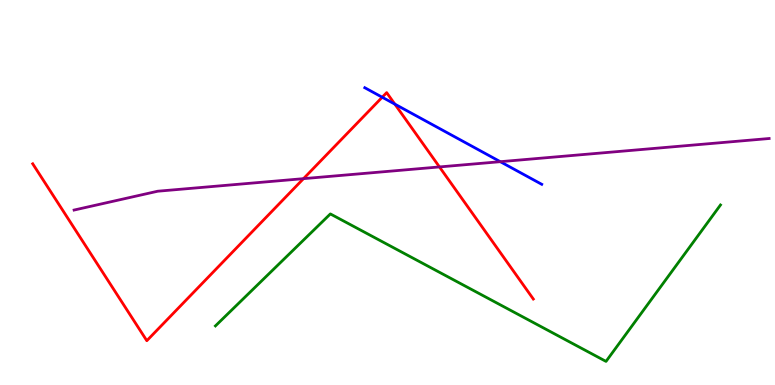[{'lines': ['blue', 'red'], 'intersections': [{'x': 4.93, 'y': 7.47}, {'x': 5.09, 'y': 7.3}]}, {'lines': ['green', 'red'], 'intersections': []}, {'lines': ['purple', 'red'], 'intersections': [{'x': 3.92, 'y': 5.36}, {'x': 5.67, 'y': 5.66}]}, {'lines': ['blue', 'green'], 'intersections': []}, {'lines': ['blue', 'purple'], 'intersections': [{'x': 6.46, 'y': 5.8}]}, {'lines': ['green', 'purple'], 'intersections': []}]